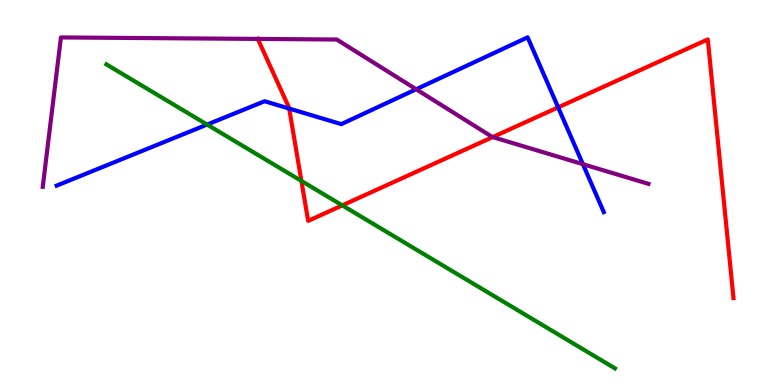[{'lines': ['blue', 'red'], 'intersections': [{'x': 3.73, 'y': 7.18}, {'x': 7.2, 'y': 7.21}]}, {'lines': ['green', 'red'], 'intersections': [{'x': 3.89, 'y': 5.3}, {'x': 4.42, 'y': 4.67}]}, {'lines': ['purple', 'red'], 'intersections': [{'x': 3.33, 'y': 8.99}, {'x': 6.36, 'y': 6.44}]}, {'lines': ['blue', 'green'], 'intersections': [{'x': 2.67, 'y': 6.76}]}, {'lines': ['blue', 'purple'], 'intersections': [{'x': 5.37, 'y': 7.68}, {'x': 7.52, 'y': 5.74}]}, {'lines': ['green', 'purple'], 'intersections': []}]